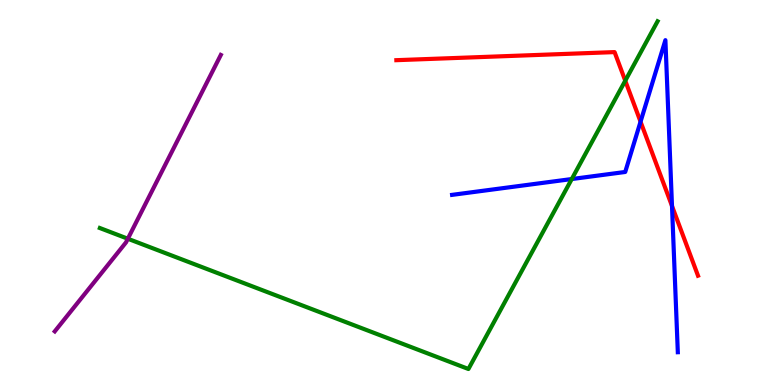[{'lines': ['blue', 'red'], 'intersections': [{'x': 8.27, 'y': 6.84}, {'x': 8.67, 'y': 4.65}]}, {'lines': ['green', 'red'], 'intersections': [{'x': 8.07, 'y': 7.9}]}, {'lines': ['purple', 'red'], 'intersections': []}, {'lines': ['blue', 'green'], 'intersections': [{'x': 7.38, 'y': 5.35}]}, {'lines': ['blue', 'purple'], 'intersections': []}, {'lines': ['green', 'purple'], 'intersections': [{'x': 1.65, 'y': 3.8}]}]